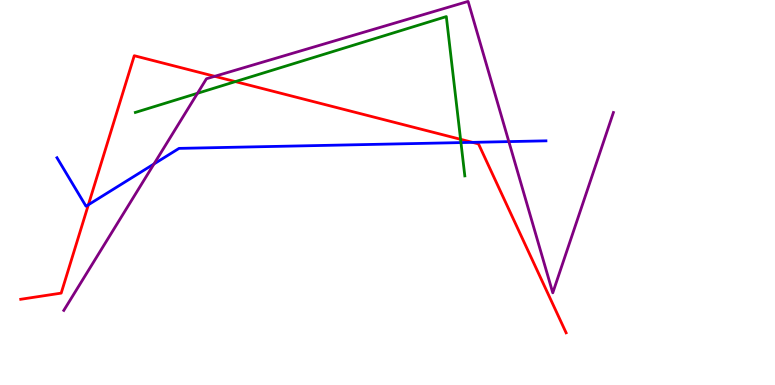[{'lines': ['blue', 'red'], 'intersections': [{'x': 1.14, 'y': 4.68}, {'x': 6.1, 'y': 6.3}]}, {'lines': ['green', 'red'], 'intersections': [{'x': 3.04, 'y': 7.88}, {'x': 5.94, 'y': 6.38}]}, {'lines': ['purple', 'red'], 'intersections': [{'x': 2.77, 'y': 8.02}]}, {'lines': ['blue', 'green'], 'intersections': [{'x': 5.95, 'y': 6.3}]}, {'lines': ['blue', 'purple'], 'intersections': [{'x': 1.99, 'y': 5.74}, {'x': 6.57, 'y': 6.32}]}, {'lines': ['green', 'purple'], 'intersections': [{'x': 2.55, 'y': 7.58}]}]